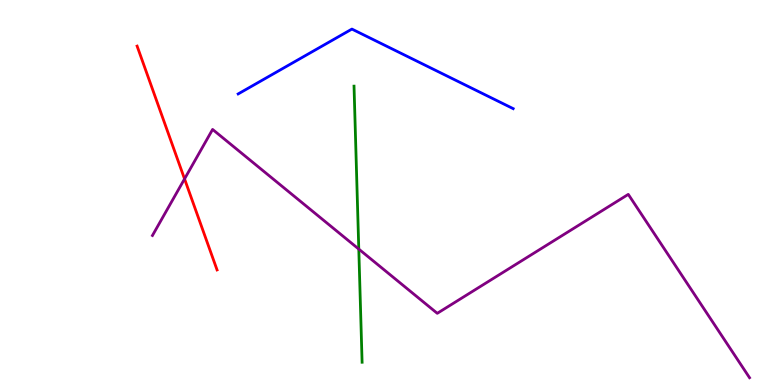[{'lines': ['blue', 'red'], 'intersections': []}, {'lines': ['green', 'red'], 'intersections': []}, {'lines': ['purple', 'red'], 'intersections': [{'x': 2.38, 'y': 5.35}]}, {'lines': ['blue', 'green'], 'intersections': []}, {'lines': ['blue', 'purple'], 'intersections': []}, {'lines': ['green', 'purple'], 'intersections': [{'x': 4.63, 'y': 3.53}]}]